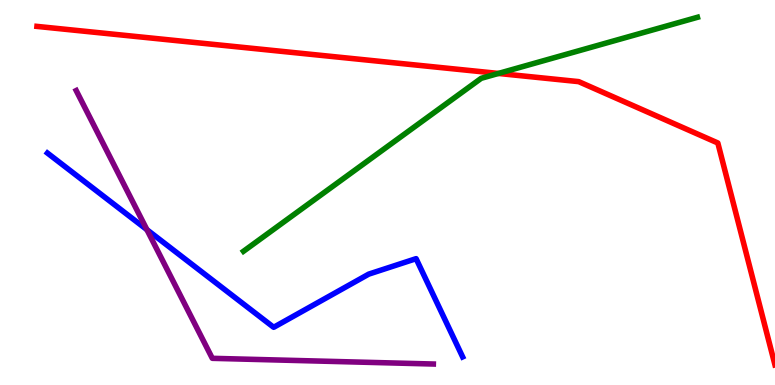[{'lines': ['blue', 'red'], 'intersections': []}, {'lines': ['green', 'red'], 'intersections': [{'x': 6.43, 'y': 8.09}]}, {'lines': ['purple', 'red'], 'intersections': []}, {'lines': ['blue', 'green'], 'intersections': []}, {'lines': ['blue', 'purple'], 'intersections': [{'x': 1.9, 'y': 4.03}]}, {'lines': ['green', 'purple'], 'intersections': []}]